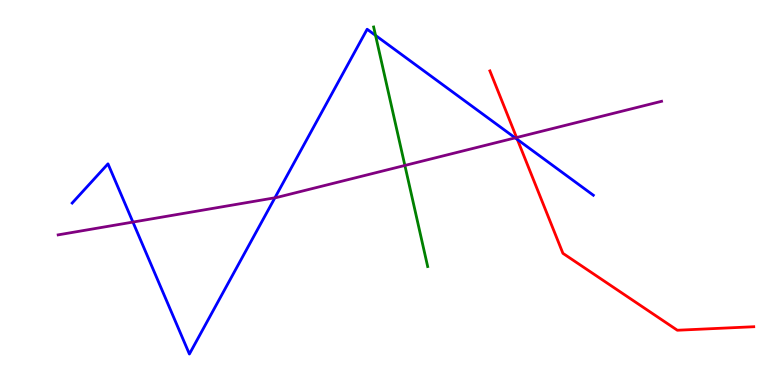[{'lines': ['blue', 'red'], 'intersections': [{'x': 6.68, 'y': 6.38}]}, {'lines': ['green', 'red'], 'intersections': []}, {'lines': ['purple', 'red'], 'intersections': [{'x': 6.67, 'y': 6.43}]}, {'lines': ['blue', 'green'], 'intersections': [{'x': 4.85, 'y': 9.08}]}, {'lines': ['blue', 'purple'], 'intersections': [{'x': 1.72, 'y': 4.23}, {'x': 3.55, 'y': 4.86}, {'x': 6.65, 'y': 6.42}]}, {'lines': ['green', 'purple'], 'intersections': [{'x': 5.22, 'y': 5.7}]}]